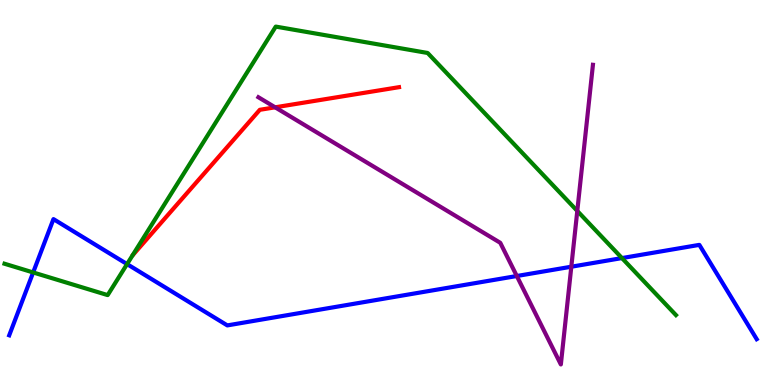[{'lines': ['blue', 'red'], 'intersections': []}, {'lines': ['green', 'red'], 'intersections': []}, {'lines': ['purple', 'red'], 'intersections': [{'x': 3.55, 'y': 7.21}]}, {'lines': ['blue', 'green'], 'intersections': [{'x': 0.428, 'y': 2.92}, {'x': 1.64, 'y': 3.14}, {'x': 8.03, 'y': 3.3}]}, {'lines': ['blue', 'purple'], 'intersections': [{'x': 6.67, 'y': 2.83}, {'x': 7.37, 'y': 3.07}]}, {'lines': ['green', 'purple'], 'intersections': [{'x': 7.45, 'y': 4.52}]}]